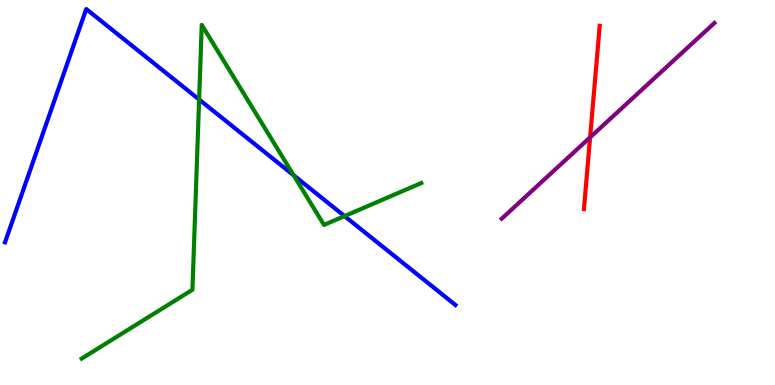[{'lines': ['blue', 'red'], 'intersections': []}, {'lines': ['green', 'red'], 'intersections': []}, {'lines': ['purple', 'red'], 'intersections': [{'x': 7.61, 'y': 6.43}]}, {'lines': ['blue', 'green'], 'intersections': [{'x': 2.57, 'y': 7.42}, {'x': 3.79, 'y': 5.45}, {'x': 4.45, 'y': 4.39}]}, {'lines': ['blue', 'purple'], 'intersections': []}, {'lines': ['green', 'purple'], 'intersections': []}]